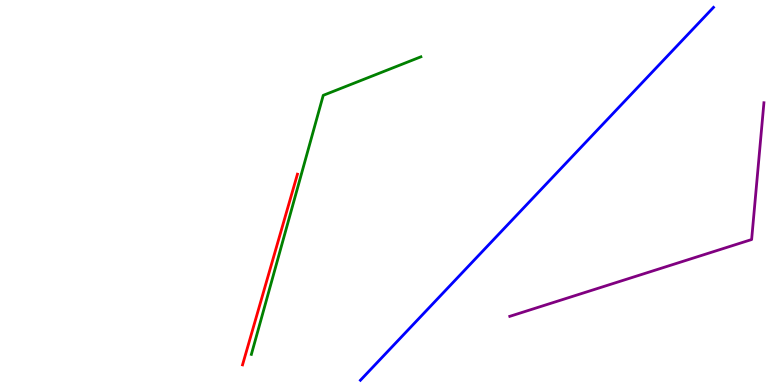[{'lines': ['blue', 'red'], 'intersections': []}, {'lines': ['green', 'red'], 'intersections': []}, {'lines': ['purple', 'red'], 'intersections': []}, {'lines': ['blue', 'green'], 'intersections': []}, {'lines': ['blue', 'purple'], 'intersections': []}, {'lines': ['green', 'purple'], 'intersections': []}]